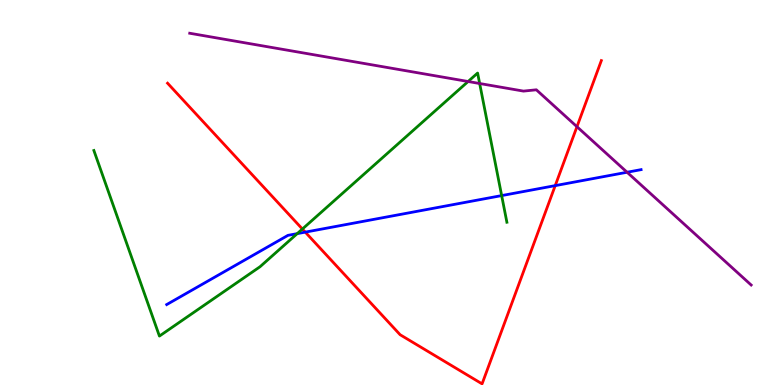[{'lines': ['blue', 'red'], 'intersections': [{'x': 3.94, 'y': 3.97}, {'x': 7.16, 'y': 5.18}]}, {'lines': ['green', 'red'], 'intersections': [{'x': 3.9, 'y': 4.05}]}, {'lines': ['purple', 'red'], 'intersections': [{'x': 7.44, 'y': 6.71}]}, {'lines': ['blue', 'green'], 'intersections': [{'x': 3.84, 'y': 3.93}, {'x': 6.47, 'y': 4.92}]}, {'lines': ['blue', 'purple'], 'intersections': [{'x': 8.09, 'y': 5.53}]}, {'lines': ['green', 'purple'], 'intersections': [{'x': 6.04, 'y': 7.88}, {'x': 6.19, 'y': 7.83}]}]